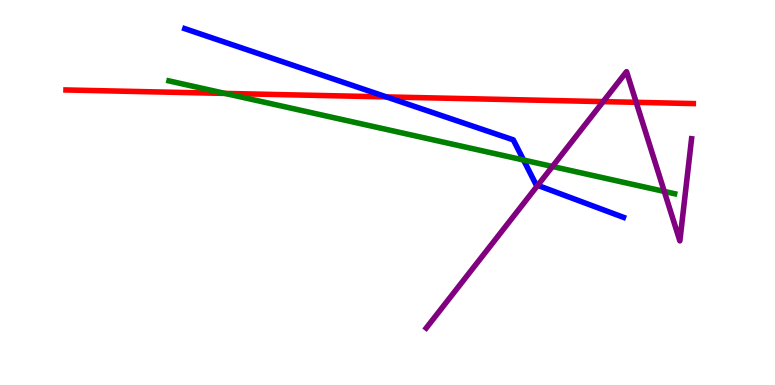[{'lines': ['blue', 'red'], 'intersections': [{'x': 4.99, 'y': 7.48}]}, {'lines': ['green', 'red'], 'intersections': [{'x': 2.9, 'y': 7.57}]}, {'lines': ['purple', 'red'], 'intersections': [{'x': 7.78, 'y': 7.36}, {'x': 8.21, 'y': 7.34}]}, {'lines': ['blue', 'green'], 'intersections': [{'x': 6.76, 'y': 5.84}]}, {'lines': ['blue', 'purple'], 'intersections': [{'x': 6.94, 'y': 5.19}]}, {'lines': ['green', 'purple'], 'intersections': [{'x': 7.13, 'y': 5.68}, {'x': 8.57, 'y': 5.03}]}]